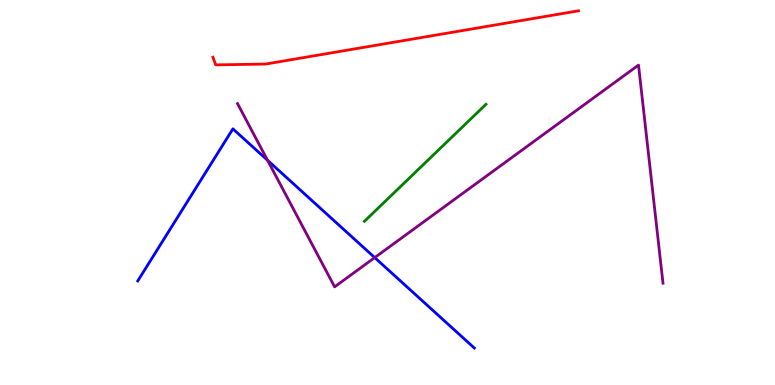[{'lines': ['blue', 'red'], 'intersections': []}, {'lines': ['green', 'red'], 'intersections': []}, {'lines': ['purple', 'red'], 'intersections': []}, {'lines': ['blue', 'green'], 'intersections': []}, {'lines': ['blue', 'purple'], 'intersections': [{'x': 3.45, 'y': 5.84}, {'x': 4.84, 'y': 3.31}]}, {'lines': ['green', 'purple'], 'intersections': []}]